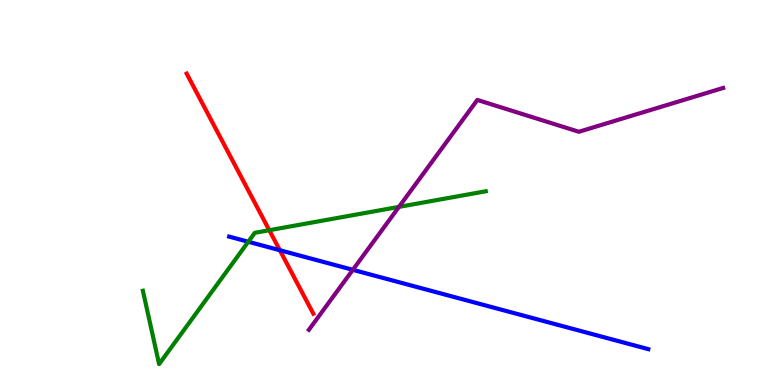[{'lines': ['blue', 'red'], 'intersections': [{'x': 3.61, 'y': 3.5}]}, {'lines': ['green', 'red'], 'intersections': [{'x': 3.47, 'y': 4.02}]}, {'lines': ['purple', 'red'], 'intersections': []}, {'lines': ['blue', 'green'], 'intersections': [{'x': 3.2, 'y': 3.72}]}, {'lines': ['blue', 'purple'], 'intersections': [{'x': 4.55, 'y': 2.99}]}, {'lines': ['green', 'purple'], 'intersections': [{'x': 5.15, 'y': 4.63}]}]